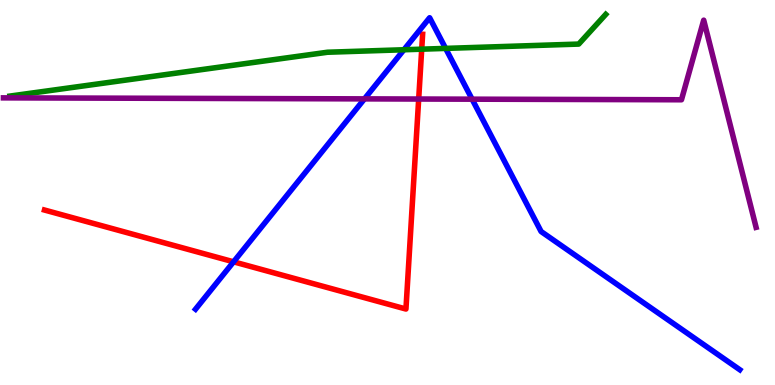[{'lines': ['blue', 'red'], 'intersections': [{'x': 3.01, 'y': 3.2}]}, {'lines': ['green', 'red'], 'intersections': [{'x': 5.44, 'y': 8.72}]}, {'lines': ['purple', 'red'], 'intersections': [{'x': 5.4, 'y': 7.43}]}, {'lines': ['blue', 'green'], 'intersections': [{'x': 5.21, 'y': 8.71}, {'x': 5.75, 'y': 8.74}]}, {'lines': ['blue', 'purple'], 'intersections': [{'x': 4.7, 'y': 7.43}, {'x': 6.09, 'y': 7.42}]}, {'lines': ['green', 'purple'], 'intersections': []}]